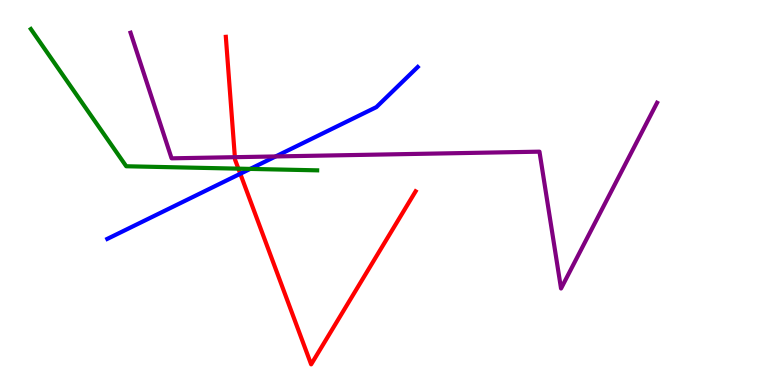[{'lines': ['blue', 'red'], 'intersections': [{'x': 3.1, 'y': 5.49}]}, {'lines': ['green', 'red'], 'intersections': [{'x': 3.08, 'y': 5.62}]}, {'lines': ['purple', 'red'], 'intersections': [{'x': 3.03, 'y': 5.92}]}, {'lines': ['blue', 'green'], 'intersections': [{'x': 3.23, 'y': 5.61}]}, {'lines': ['blue', 'purple'], 'intersections': [{'x': 3.56, 'y': 5.94}]}, {'lines': ['green', 'purple'], 'intersections': []}]